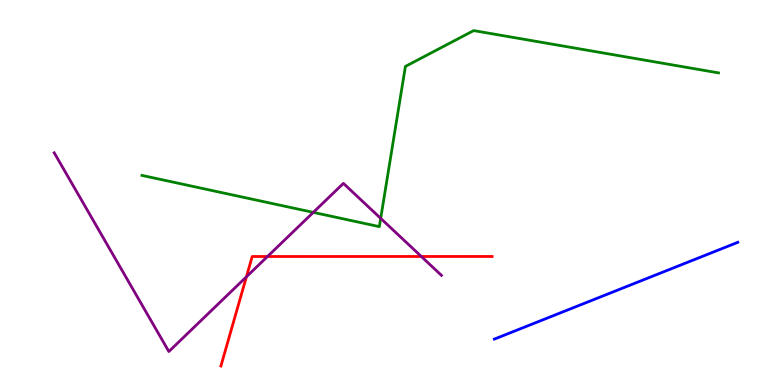[{'lines': ['blue', 'red'], 'intersections': []}, {'lines': ['green', 'red'], 'intersections': []}, {'lines': ['purple', 'red'], 'intersections': [{'x': 3.18, 'y': 2.81}, {'x': 3.45, 'y': 3.34}, {'x': 5.44, 'y': 3.34}]}, {'lines': ['blue', 'green'], 'intersections': []}, {'lines': ['blue', 'purple'], 'intersections': []}, {'lines': ['green', 'purple'], 'intersections': [{'x': 4.04, 'y': 4.48}, {'x': 4.91, 'y': 4.33}]}]